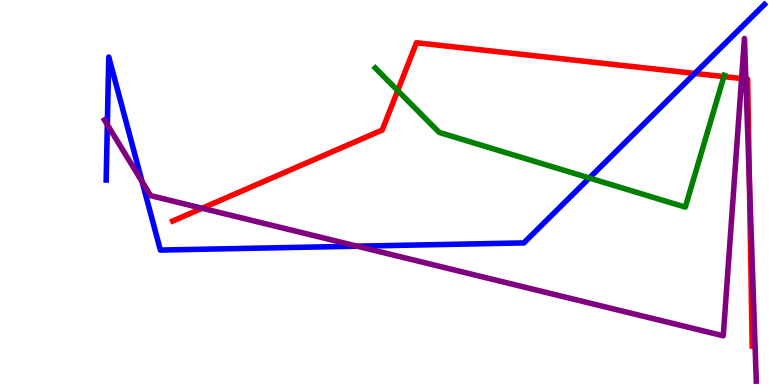[{'lines': ['blue', 'red'], 'intersections': [{'x': 8.97, 'y': 8.09}]}, {'lines': ['green', 'red'], 'intersections': [{'x': 5.13, 'y': 7.65}, {'x': 9.34, 'y': 8.01}]}, {'lines': ['purple', 'red'], 'intersections': [{'x': 2.61, 'y': 4.59}, {'x': 9.57, 'y': 7.96}, {'x': 9.62, 'y': 7.95}, {'x': 9.67, 'y': 5.27}]}, {'lines': ['blue', 'green'], 'intersections': [{'x': 7.6, 'y': 5.38}]}, {'lines': ['blue', 'purple'], 'intersections': [{'x': 1.39, 'y': 6.76}, {'x': 1.83, 'y': 5.28}, {'x': 4.61, 'y': 3.61}]}, {'lines': ['green', 'purple'], 'intersections': []}]